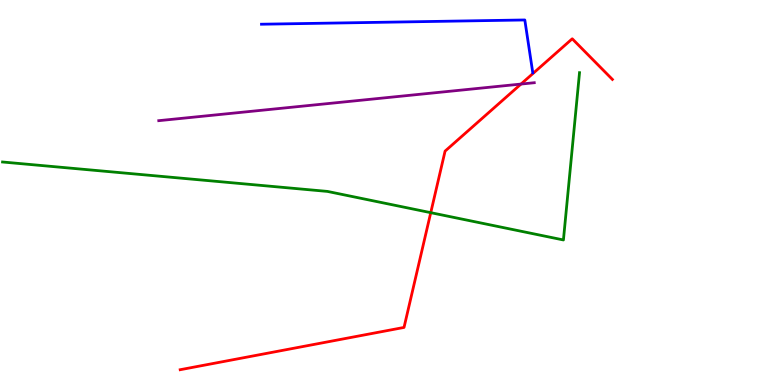[{'lines': ['blue', 'red'], 'intersections': []}, {'lines': ['green', 'red'], 'intersections': [{'x': 5.56, 'y': 4.48}]}, {'lines': ['purple', 'red'], 'intersections': [{'x': 6.72, 'y': 7.82}]}, {'lines': ['blue', 'green'], 'intersections': []}, {'lines': ['blue', 'purple'], 'intersections': []}, {'lines': ['green', 'purple'], 'intersections': []}]